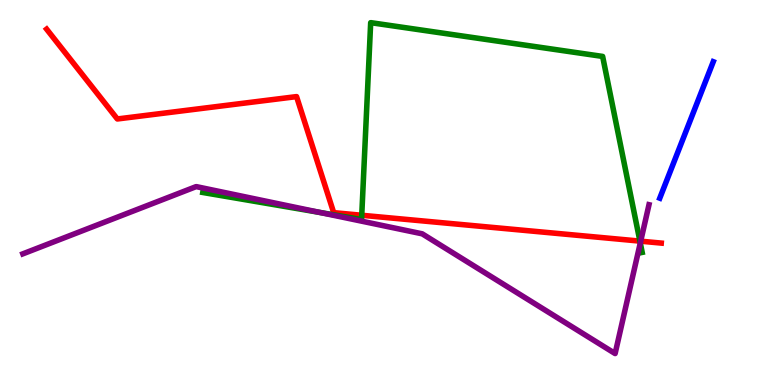[{'lines': ['blue', 'red'], 'intersections': []}, {'lines': ['green', 'red'], 'intersections': [{'x': 4.67, 'y': 4.41}, {'x': 8.26, 'y': 3.74}]}, {'lines': ['purple', 'red'], 'intersections': [{'x': 8.27, 'y': 3.74}]}, {'lines': ['blue', 'green'], 'intersections': []}, {'lines': ['blue', 'purple'], 'intersections': []}, {'lines': ['green', 'purple'], 'intersections': [{'x': 4.13, 'y': 4.48}, {'x': 8.26, 'y': 3.69}]}]